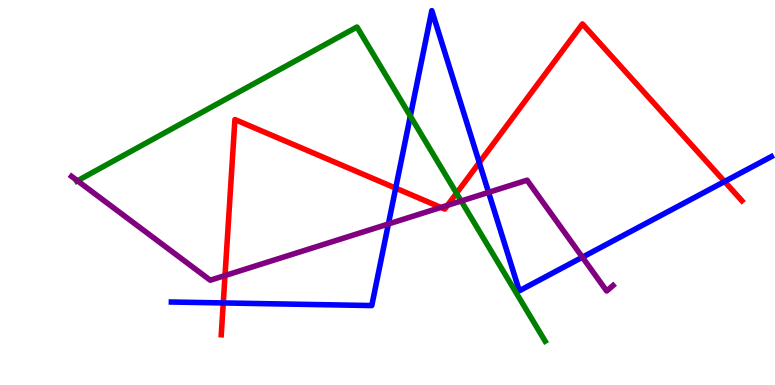[{'lines': ['blue', 'red'], 'intersections': [{'x': 2.88, 'y': 2.13}, {'x': 5.11, 'y': 5.11}, {'x': 6.18, 'y': 5.78}, {'x': 9.35, 'y': 5.28}]}, {'lines': ['green', 'red'], 'intersections': [{'x': 5.89, 'y': 4.98}]}, {'lines': ['purple', 'red'], 'intersections': [{'x': 2.9, 'y': 2.84}, {'x': 5.69, 'y': 4.61}, {'x': 5.77, 'y': 4.67}]}, {'lines': ['blue', 'green'], 'intersections': [{'x': 5.29, 'y': 6.98}]}, {'lines': ['blue', 'purple'], 'intersections': [{'x': 5.01, 'y': 4.18}, {'x': 6.3, 'y': 5.0}, {'x': 7.51, 'y': 3.32}]}, {'lines': ['green', 'purple'], 'intersections': [{'x': 0.999, 'y': 5.3}, {'x': 5.95, 'y': 4.78}]}]